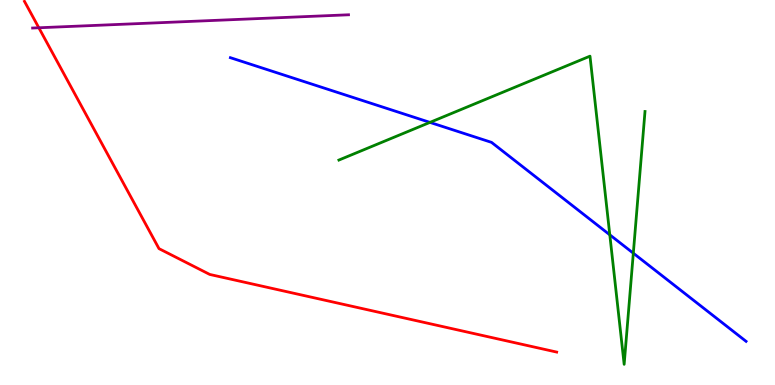[{'lines': ['blue', 'red'], 'intersections': []}, {'lines': ['green', 'red'], 'intersections': []}, {'lines': ['purple', 'red'], 'intersections': [{'x': 0.501, 'y': 9.28}]}, {'lines': ['blue', 'green'], 'intersections': [{'x': 5.55, 'y': 6.82}, {'x': 7.87, 'y': 3.9}, {'x': 8.17, 'y': 3.42}]}, {'lines': ['blue', 'purple'], 'intersections': []}, {'lines': ['green', 'purple'], 'intersections': []}]